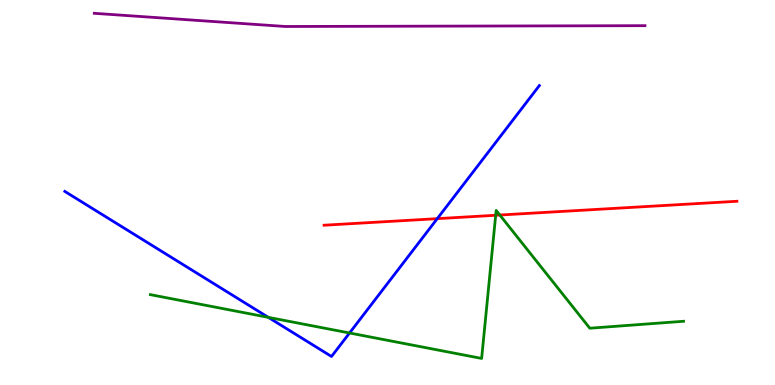[{'lines': ['blue', 'red'], 'intersections': [{'x': 5.64, 'y': 4.32}]}, {'lines': ['green', 'red'], 'intersections': [{'x': 6.4, 'y': 4.41}, {'x': 6.45, 'y': 4.41}]}, {'lines': ['purple', 'red'], 'intersections': []}, {'lines': ['blue', 'green'], 'intersections': [{'x': 3.46, 'y': 1.76}, {'x': 4.51, 'y': 1.35}]}, {'lines': ['blue', 'purple'], 'intersections': []}, {'lines': ['green', 'purple'], 'intersections': []}]